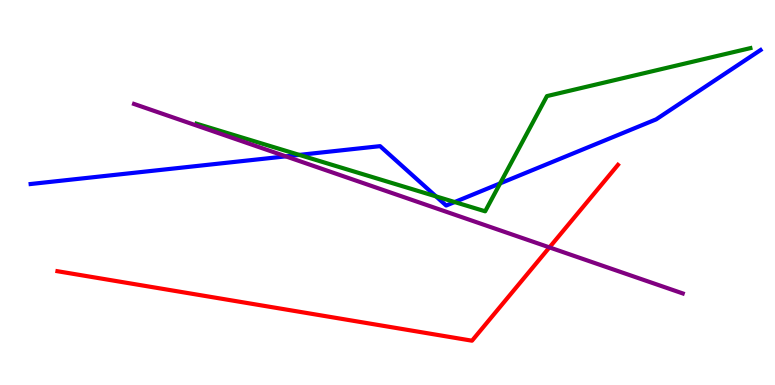[{'lines': ['blue', 'red'], 'intersections': []}, {'lines': ['green', 'red'], 'intersections': []}, {'lines': ['purple', 'red'], 'intersections': [{'x': 7.09, 'y': 3.57}]}, {'lines': ['blue', 'green'], 'intersections': [{'x': 3.86, 'y': 5.98}, {'x': 5.63, 'y': 4.9}, {'x': 5.87, 'y': 4.75}, {'x': 6.45, 'y': 5.24}]}, {'lines': ['blue', 'purple'], 'intersections': [{'x': 3.69, 'y': 5.94}]}, {'lines': ['green', 'purple'], 'intersections': []}]